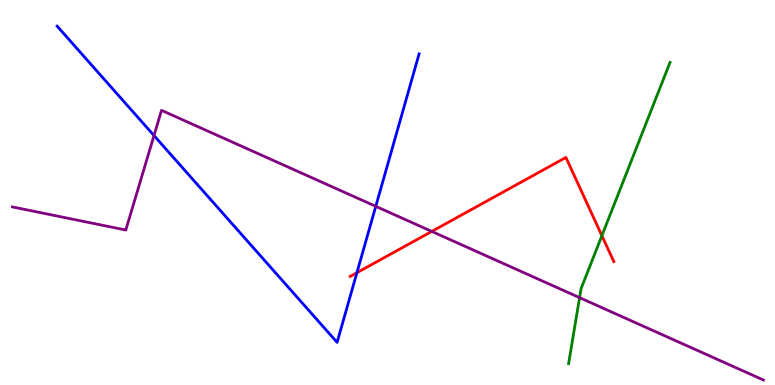[{'lines': ['blue', 'red'], 'intersections': [{'x': 4.61, 'y': 2.92}]}, {'lines': ['green', 'red'], 'intersections': [{'x': 7.77, 'y': 3.88}]}, {'lines': ['purple', 'red'], 'intersections': [{'x': 5.57, 'y': 3.99}]}, {'lines': ['blue', 'green'], 'intersections': []}, {'lines': ['blue', 'purple'], 'intersections': [{'x': 1.99, 'y': 6.48}, {'x': 4.85, 'y': 4.64}]}, {'lines': ['green', 'purple'], 'intersections': [{'x': 7.48, 'y': 2.27}]}]